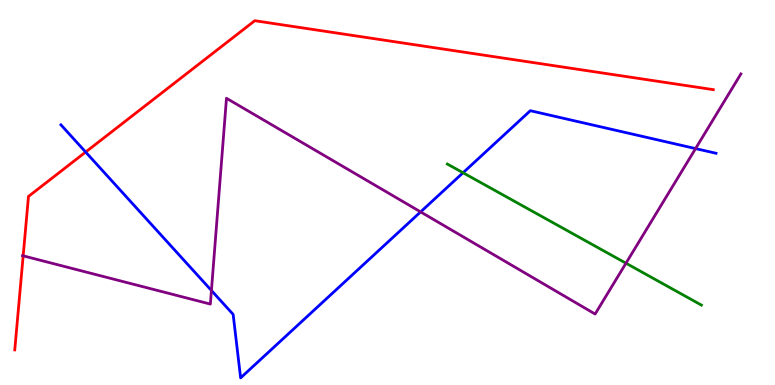[{'lines': ['blue', 'red'], 'intersections': [{'x': 1.11, 'y': 6.05}]}, {'lines': ['green', 'red'], 'intersections': []}, {'lines': ['purple', 'red'], 'intersections': [{'x': 0.299, 'y': 3.35}]}, {'lines': ['blue', 'green'], 'intersections': [{'x': 5.97, 'y': 5.51}]}, {'lines': ['blue', 'purple'], 'intersections': [{'x': 2.73, 'y': 2.45}, {'x': 5.43, 'y': 4.5}, {'x': 8.98, 'y': 6.14}]}, {'lines': ['green', 'purple'], 'intersections': [{'x': 8.08, 'y': 3.16}]}]